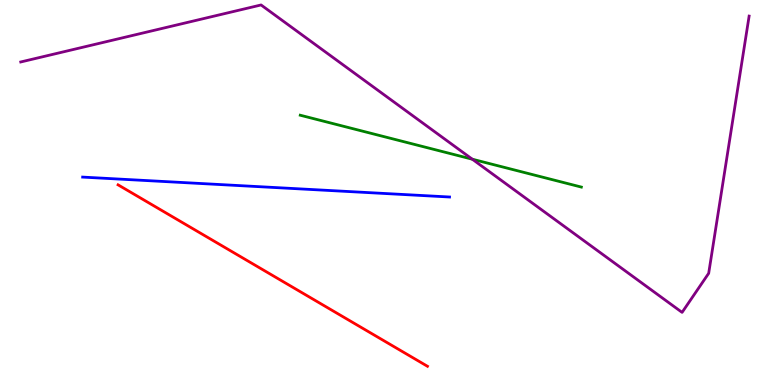[{'lines': ['blue', 'red'], 'intersections': []}, {'lines': ['green', 'red'], 'intersections': []}, {'lines': ['purple', 'red'], 'intersections': []}, {'lines': ['blue', 'green'], 'intersections': []}, {'lines': ['blue', 'purple'], 'intersections': []}, {'lines': ['green', 'purple'], 'intersections': [{'x': 6.09, 'y': 5.86}]}]